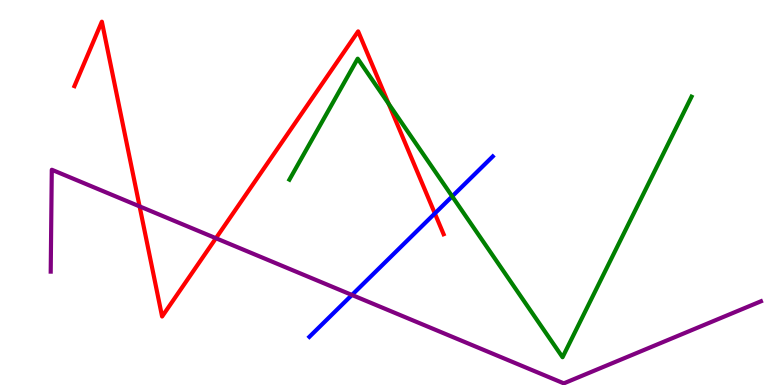[{'lines': ['blue', 'red'], 'intersections': [{'x': 5.61, 'y': 4.46}]}, {'lines': ['green', 'red'], 'intersections': [{'x': 5.01, 'y': 7.31}]}, {'lines': ['purple', 'red'], 'intersections': [{'x': 1.8, 'y': 4.64}, {'x': 2.79, 'y': 3.81}]}, {'lines': ['blue', 'green'], 'intersections': [{'x': 5.83, 'y': 4.9}]}, {'lines': ['blue', 'purple'], 'intersections': [{'x': 4.54, 'y': 2.34}]}, {'lines': ['green', 'purple'], 'intersections': []}]